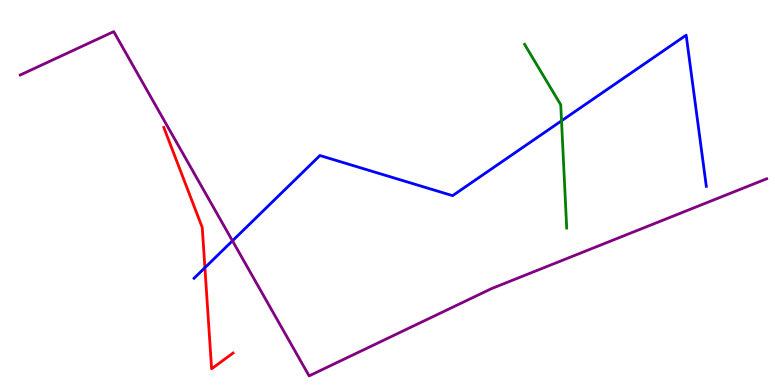[{'lines': ['blue', 'red'], 'intersections': [{'x': 2.64, 'y': 3.05}]}, {'lines': ['green', 'red'], 'intersections': []}, {'lines': ['purple', 'red'], 'intersections': []}, {'lines': ['blue', 'green'], 'intersections': [{'x': 7.25, 'y': 6.86}]}, {'lines': ['blue', 'purple'], 'intersections': [{'x': 3.0, 'y': 3.74}]}, {'lines': ['green', 'purple'], 'intersections': []}]